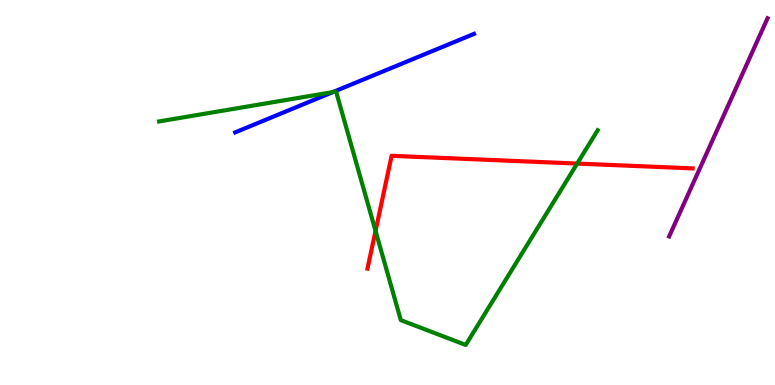[{'lines': ['blue', 'red'], 'intersections': []}, {'lines': ['green', 'red'], 'intersections': [{'x': 4.85, 'y': 4.0}, {'x': 7.45, 'y': 5.75}]}, {'lines': ['purple', 'red'], 'intersections': []}, {'lines': ['blue', 'green'], 'intersections': [{'x': 4.29, 'y': 7.61}]}, {'lines': ['blue', 'purple'], 'intersections': []}, {'lines': ['green', 'purple'], 'intersections': []}]